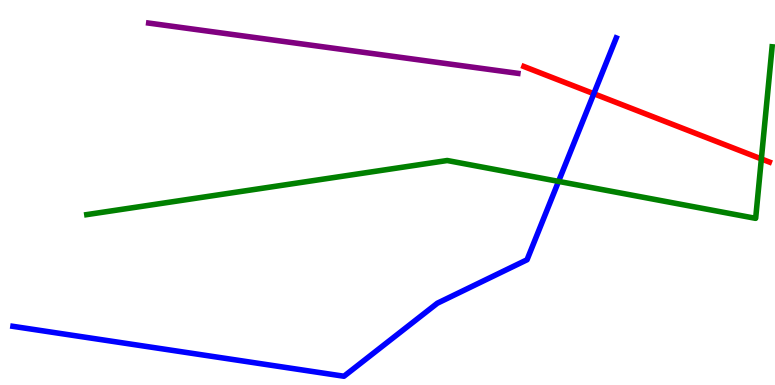[{'lines': ['blue', 'red'], 'intersections': [{'x': 7.66, 'y': 7.57}]}, {'lines': ['green', 'red'], 'intersections': [{'x': 9.82, 'y': 5.87}]}, {'lines': ['purple', 'red'], 'intersections': []}, {'lines': ['blue', 'green'], 'intersections': [{'x': 7.21, 'y': 5.29}]}, {'lines': ['blue', 'purple'], 'intersections': []}, {'lines': ['green', 'purple'], 'intersections': []}]